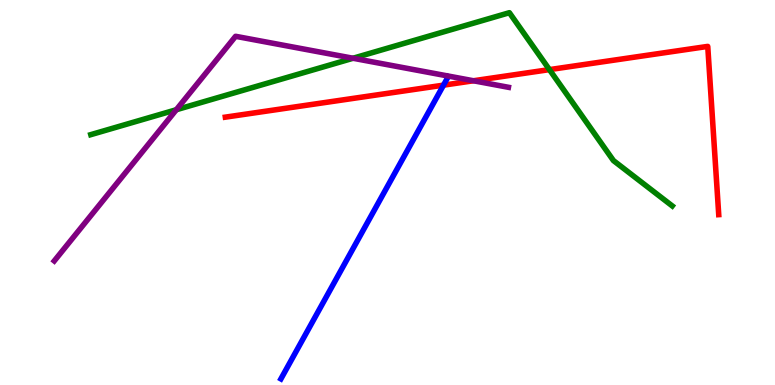[{'lines': ['blue', 'red'], 'intersections': [{'x': 5.72, 'y': 7.79}]}, {'lines': ['green', 'red'], 'intersections': [{'x': 7.09, 'y': 8.19}]}, {'lines': ['purple', 'red'], 'intersections': [{'x': 6.11, 'y': 7.9}]}, {'lines': ['blue', 'green'], 'intersections': []}, {'lines': ['blue', 'purple'], 'intersections': []}, {'lines': ['green', 'purple'], 'intersections': [{'x': 2.27, 'y': 7.15}, {'x': 4.56, 'y': 8.49}]}]